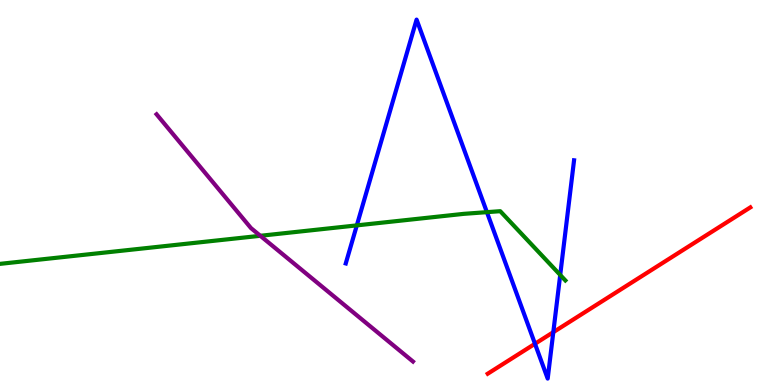[{'lines': ['blue', 'red'], 'intersections': [{'x': 6.9, 'y': 1.07}, {'x': 7.14, 'y': 1.37}]}, {'lines': ['green', 'red'], 'intersections': []}, {'lines': ['purple', 'red'], 'intersections': []}, {'lines': ['blue', 'green'], 'intersections': [{'x': 4.6, 'y': 4.15}, {'x': 6.28, 'y': 4.49}, {'x': 7.23, 'y': 2.86}]}, {'lines': ['blue', 'purple'], 'intersections': []}, {'lines': ['green', 'purple'], 'intersections': [{'x': 3.36, 'y': 3.88}]}]